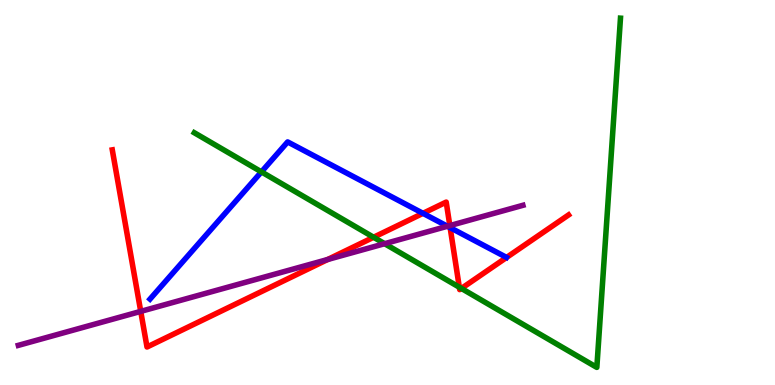[{'lines': ['blue', 'red'], 'intersections': [{'x': 5.46, 'y': 4.46}, {'x': 5.81, 'y': 4.09}]}, {'lines': ['green', 'red'], 'intersections': [{'x': 4.82, 'y': 3.84}, {'x': 5.93, 'y': 2.54}, {'x': 5.95, 'y': 2.51}]}, {'lines': ['purple', 'red'], 'intersections': [{'x': 1.82, 'y': 1.91}, {'x': 4.23, 'y': 3.26}, {'x': 5.8, 'y': 4.14}]}, {'lines': ['blue', 'green'], 'intersections': [{'x': 3.37, 'y': 5.54}]}, {'lines': ['blue', 'purple'], 'intersections': [{'x': 5.77, 'y': 4.12}]}, {'lines': ['green', 'purple'], 'intersections': [{'x': 4.96, 'y': 3.67}]}]